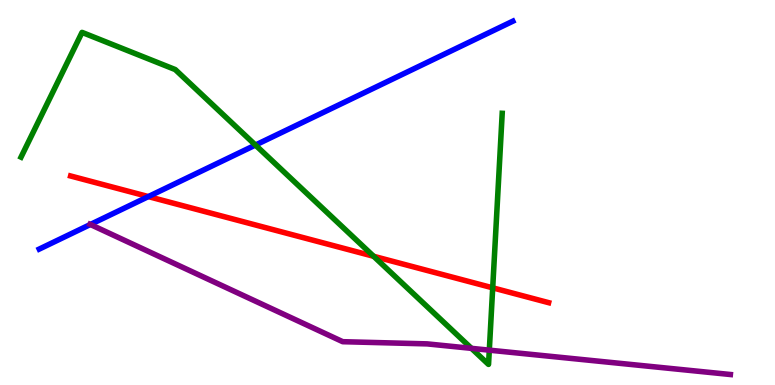[{'lines': ['blue', 'red'], 'intersections': [{'x': 1.91, 'y': 4.89}]}, {'lines': ['green', 'red'], 'intersections': [{'x': 4.82, 'y': 3.34}, {'x': 6.36, 'y': 2.52}]}, {'lines': ['purple', 'red'], 'intersections': []}, {'lines': ['blue', 'green'], 'intersections': [{'x': 3.3, 'y': 6.23}]}, {'lines': ['blue', 'purple'], 'intersections': [{'x': 1.17, 'y': 4.17}]}, {'lines': ['green', 'purple'], 'intersections': [{'x': 6.08, 'y': 0.952}, {'x': 6.31, 'y': 0.905}]}]